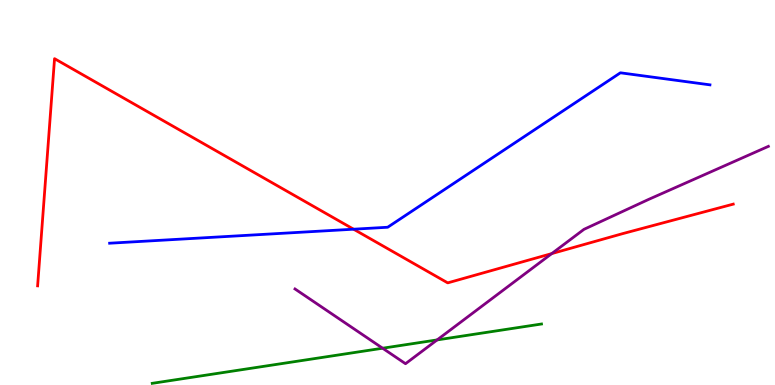[{'lines': ['blue', 'red'], 'intersections': [{'x': 4.56, 'y': 4.05}]}, {'lines': ['green', 'red'], 'intersections': []}, {'lines': ['purple', 'red'], 'intersections': [{'x': 7.12, 'y': 3.41}]}, {'lines': ['blue', 'green'], 'intersections': []}, {'lines': ['blue', 'purple'], 'intersections': []}, {'lines': ['green', 'purple'], 'intersections': [{'x': 4.94, 'y': 0.955}, {'x': 5.64, 'y': 1.17}]}]